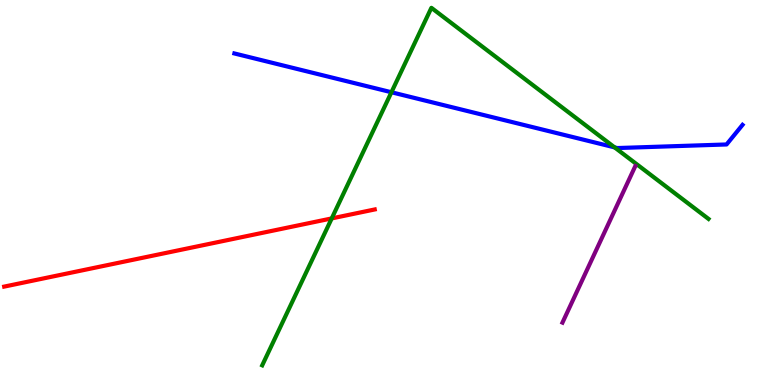[{'lines': ['blue', 'red'], 'intersections': []}, {'lines': ['green', 'red'], 'intersections': [{'x': 4.28, 'y': 4.33}]}, {'lines': ['purple', 'red'], 'intersections': []}, {'lines': ['blue', 'green'], 'intersections': [{'x': 5.05, 'y': 7.6}, {'x': 7.93, 'y': 6.17}]}, {'lines': ['blue', 'purple'], 'intersections': []}, {'lines': ['green', 'purple'], 'intersections': []}]